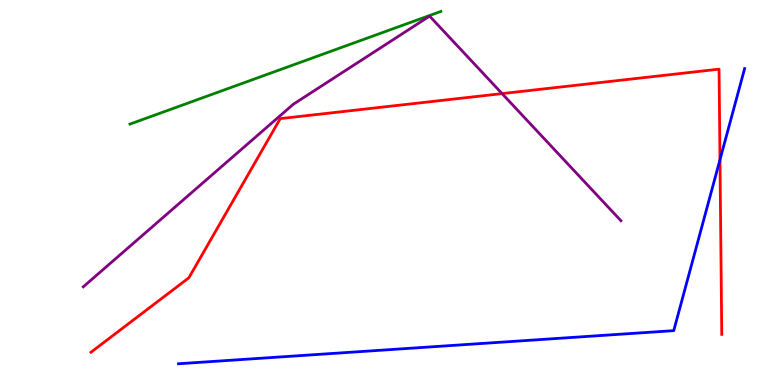[{'lines': ['blue', 'red'], 'intersections': [{'x': 9.29, 'y': 5.85}]}, {'lines': ['green', 'red'], 'intersections': []}, {'lines': ['purple', 'red'], 'intersections': [{'x': 6.48, 'y': 7.57}]}, {'lines': ['blue', 'green'], 'intersections': []}, {'lines': ['blue', 'purple'], 'intersections': []}, {'lines': ['green', 'purple'], 'intersections': []}]